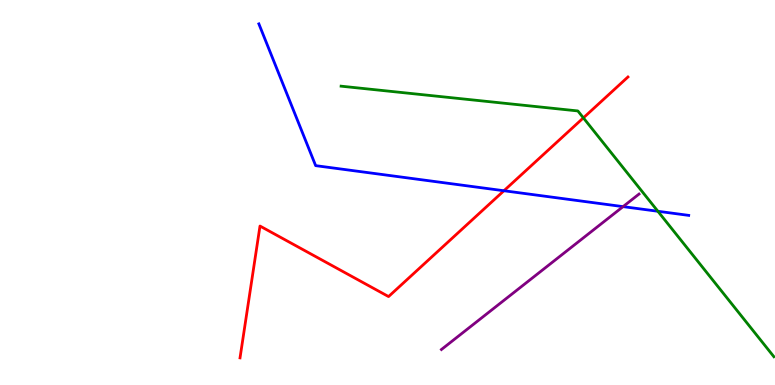[{'lines': ['blue', 'red'], 'intersections': [{'x': 6.5, 'y': 5.05}]}, {'lines': ['green', 'red'], 'intersections': [{'x': 7.53, 'y': 6.94}]}, {'lines': ['purple', 'red'], 'intersections': []}, {'lines': ['blue', 'green'], 'intersections': [{'x': 8.49, 'y': 4.51}]}, {'lines': ['blue', 'purple'], 'intersections': [{'x': 8.04, 'y': 4.63}]}, {'lines': ['green', 'purple'], 'intersections': []}]